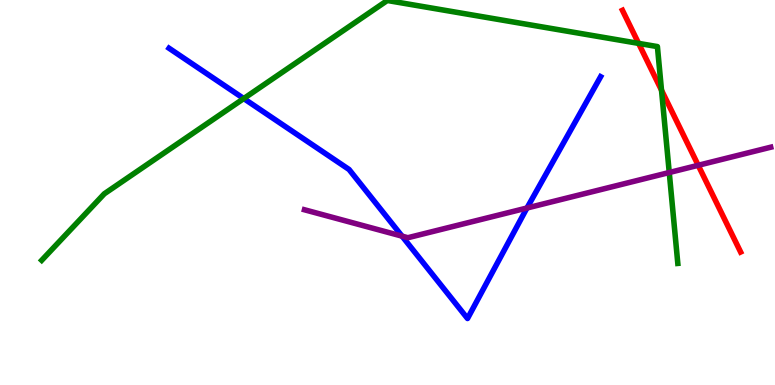[{'lines': ['blue', 'red'], 'intersections': []}, {'lines': ['green', 'red'], 'intersections': [{'x': 8.24, 'y': 8.87}, {'x': 8.54, 'y': 7.66}]}, {'lines': ['purple', 'red'], 'intersections': [{'x': 9.01, 'y': 5.71}]}, {'lines': ['blue', 'green'], 'intersections': [{'x': 3.15, 'y': 7.44}]}, {'lines': ['blue', 'purple'], 'intersections': [{'x': 5.19, 'y': 3.87}, {'x': 6.8, 'y': 4.6}]}, {'lines': ['green', 'purple'], 'intersections': [{'x': 8.64, 'y': 5.52}]}]